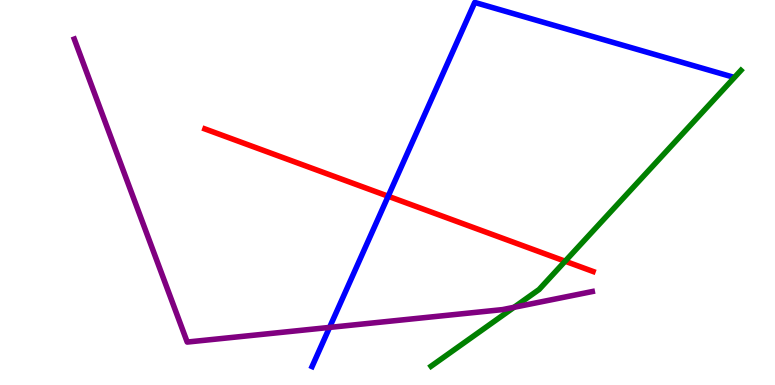[{'lines': ['blue', 'red'], 'intersections': [{'x': 5.01, 'y': 4.9}]}, {'lines': ['green', 'red'], 'intersections': [{'x': 7.29, 'y': 3.22}]}, {'lines': ['purple', 'red'], 'intersections': []}, {'lines': ['blue', 'green'], 'intersections': []}, {'lines': ['blue', 'purple'], 'intersections': [{'x': 4.25, 'y': 1.5}]}, {'lines': ['green', 'purple'], 'intersections': [{'x': 6.63, 'y': 2.02}]}]